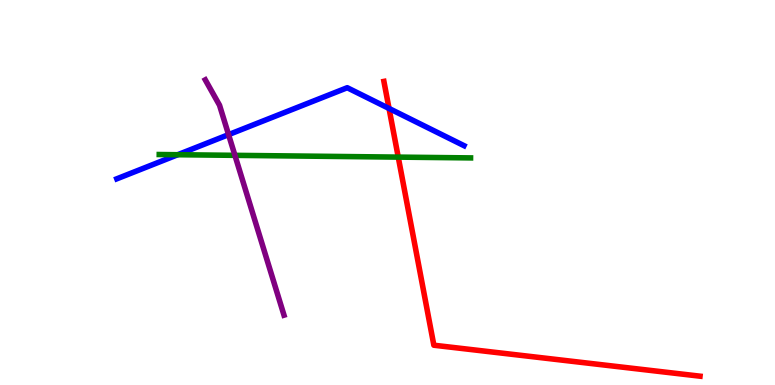[{'lines': ['blue', 'red'], 'intersections': [{'x': 5.02, 'y': 7.18}]}, {'lines': ['green', 'red'], 'intersections': [{'x': 5.14, 'y': 5.92}]}, {'lines': ['purple', 'red'], 'intersections': []}, {'lines': ['blue', 'green'], 'intersections': [{'x': 2.29, 'y': 5.98}]}, {'lines': ['blue', 'purple'], 'intersections': [{'x': 2.95, 'y': 6.5}]}, {'lines': ['green', 'purple'], 'intersections': [{'x': 3.03, 'y': 5.97}]}]